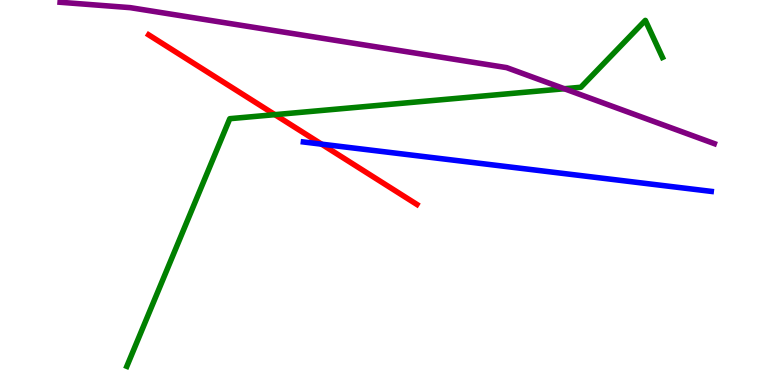[{'lines': ['blue', 'red'], 'intersections': [{'x': 4.15, 'y': 6.26}]}, {'lines': ['green', 'red'], 'intersections': [{'x': 3.55, 'y': 7.02}]}, {'lines': ['purple', 'red'], 'intersections': []}, {'lines': ['blue', 'green'], 'intersections': []}, {'lines': ['blue', 'purple'], 'intersections': []}, {'lines': ['green', 'purple'], 'intersections': [{'x': 7.28, 'y': 7.7}]}]